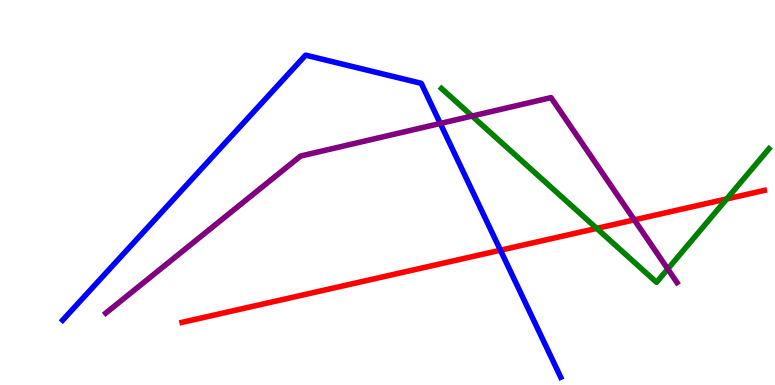[{'lines': ['blue', 'red'], 'intersections': [{'x': 6.46, 'y': 3.5}]}, {'lines': ['green', 'red'], 'intersections': [{'x': 7.7, 'y': 4.07}, {'x': 9.38, 'y': 4.83}]}, {'lines': ['purple', 'red'], 'intersections': [{'x': 8.18, 'y': 4.29}]}, {'lines': ['blue', 'green'], 'intersections': []}, {'lines': ['blue', 'purple'], 'intersections': [{'x': 5.68, 'y': 6.79}]}, {'lines': ['green', 'purple'], 'intersections': [{'x': 6.09, 'y': 6.99}, {'x': 8.62, 'y': 3.01}]}]